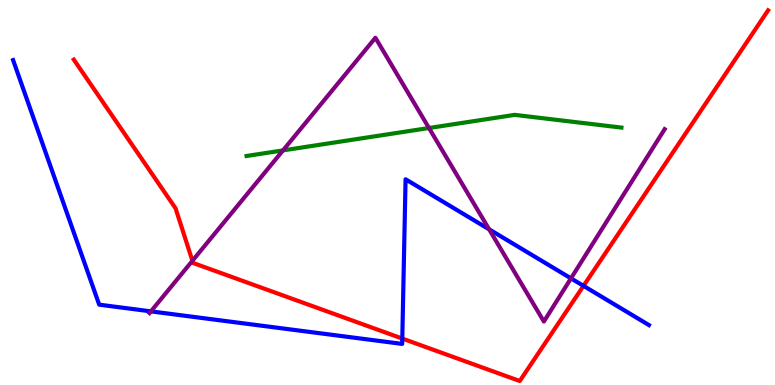[{'lines': ['blue', 'red'], 'intersections': [{'x': 5.19, 'y': 1.21}, {'x': 7.53, 'y': 2.57}]}, {'lines': ['green', 'red'], 'intersections': []}, {'lines': ['purple', 'red'], 'intersections': [{'x': 2.48, 'y': 3.23}]}, {'lines': ['blue', 'green'], 'intersections': []}, {'lines': ['blue', 'purple'], 'intersections': [{'x': 1.95, 'y': 1.91}, {'x': 6.31, 'y': 4.04}, {'x': 7.37, 'y': 2.77}]}, {'lines': ['green', 'purple'], 'intersections': [{'x': 3.65, 'y': 6.09}, {'x': 5.54, 'y': 6.68}]}]